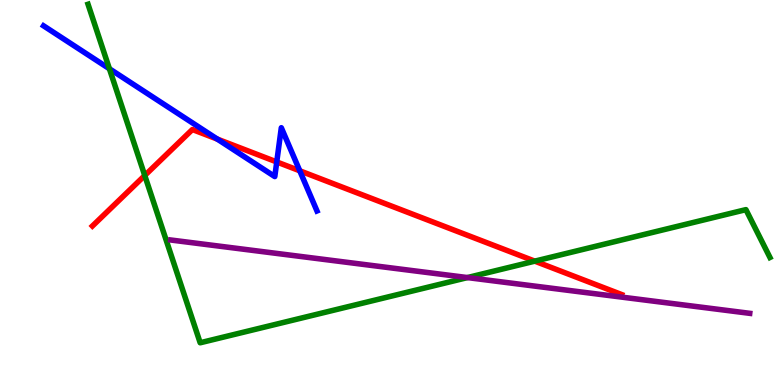[{'lines': ['blue', 'red'], 'intersections': [{'x': 2.8, 'y': 6.39}, {'x': 3.57, 'y': 5.79}, {'x': 3.87, 'y': 5.56}]}, {'lines': ['green', 'red'], 'intersections': [{'x': 1.87, 'y': 5.44}, {'x': 6.9, 'y': 3.22}]}, {'lines': ['purple', 'red'], 'intersections': []}, {'lines': ['blue', 'green'], 'intersections': [{'x': 1.41, 'y': 8.21}]}, {'lines': ['blue', 'purple'], 'intersections': []}, {'lines': ['green', 'purple'], 'intersections': [{'x': 6.03, 'y': 2.79}]}]